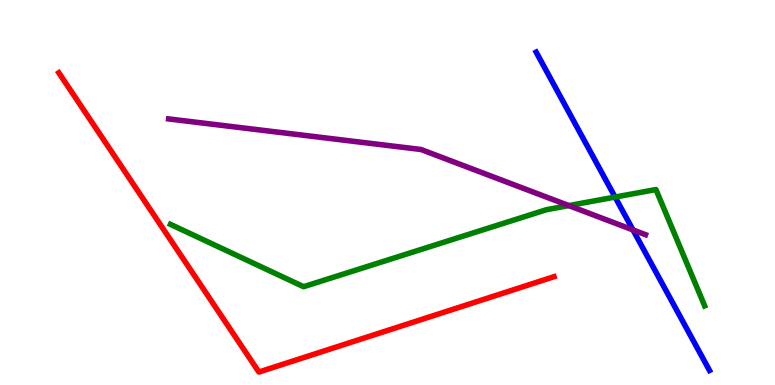[{'lines': ['blue', 'red'], 'intersections': []}, {'lines': ['green', 'red'], 'intersections': []}, {'lines': ['purple', 'red'], 'intersections': []}, {'lines': ['blue', 'green'], 'intersections': [{'x': 7.94, 'y': 4.88}]}, {'lines': ['blue', 'purple'], 'intersections': [{'x': 8.17, 'y': 4.03}]}, {'lines': ['green', 'purple'], 'intersections': [{'x': 7.34, 'y': 4.66}]}]